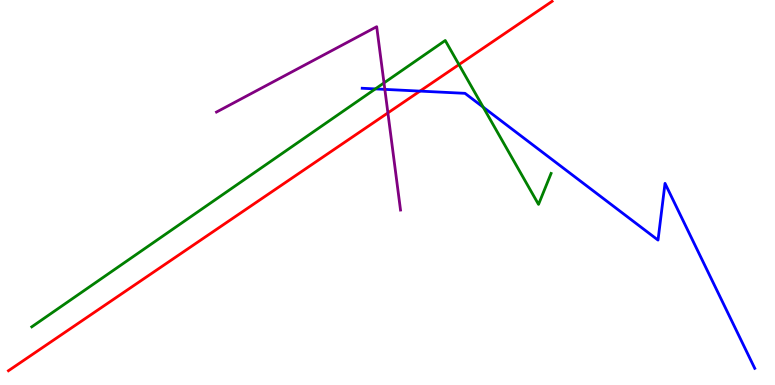[{'lines': ['blue', 'red'], 'intersections': [{'x': 5.42, 'y': 7.63}]}, {'lines': ['green', 'red'], 'intersections': [{'x': 5.92, 'y': 8.32}]}, {'lines': ['purple', 'red'], 'intersections': [{'x': 5.01, 'y': 7.07}]}, {'lines': ['blue', 'green'], 'intersections': [{'x': 4.84, 'y': 7.69}, {'x': 6.23, 'y': 7.22}]}, {'lines': ['blue', 'purple'], 'intersections': [{'x': 4.97, 'y': 7.68}]}, {'lines': ['green', 'purple'], 'intersections': [{'x': 4.95, 'y': 7.85}]}]